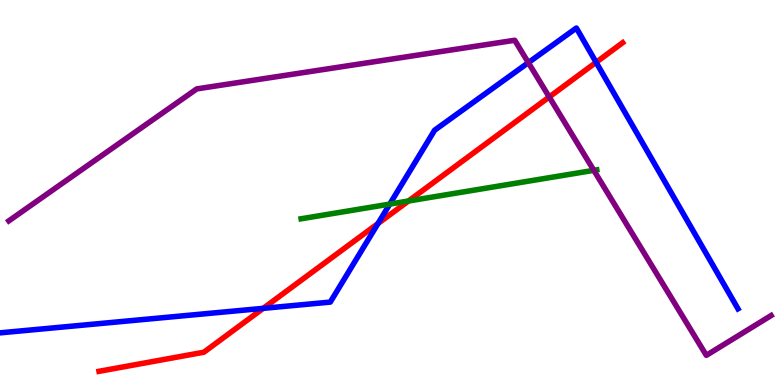[{'lines': ['blue', 'red'], 'intersections': [{'x': 3.4, 'y': 1.99}, {'x': 4.88, 'y': 4.19}, {'x': 7.69, 'y': 8.38}]}, {'lines': ['green', 'red'], 'intersections': [{'x': 5.27, 'y': 4.78}]}, {'lines': ['purple', 'red'], 'intersections': [{'x': 7.09, 'y': 7.48}]}, {'lines': ['blue', 'green'], 'intersections': [{'x': 5.03, 'y': 4.7}]}, {'lines': ['blue', 'purple'], 'intersections': [{'x': 6.82, 'y': 8.37}]}, {'lines': ['green', 'purple'], 'intersections': [{'x': 7.66, 'y': 5.58}]}]